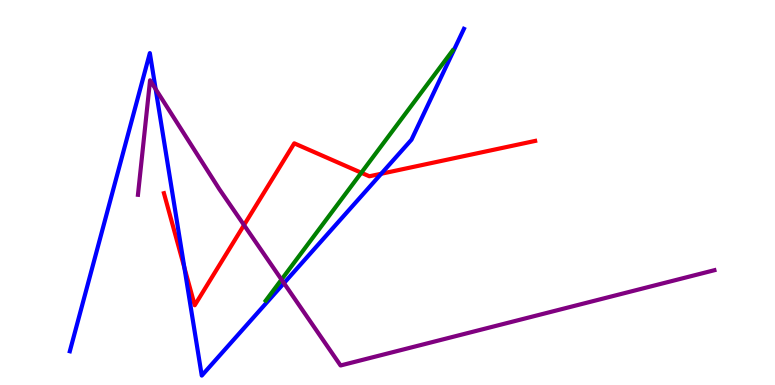[{'lines': ['blue', 'red'], 'intersections': [{'x': 2.38, 'y': 3.05}, {'x': 4.92, 'y': 5.49}]}, {'lines': ['green', 'red'], 'intersections': [{'x': 4.66, 'y': 5.51}]}, {'lines': ['purple', 'red'], 'intersections': [{'x': 3.15, 'y': 4.15}]}, {'lines': ['blue', 'green'], 'intersections': []}, {'lines': ['blue', 'purple'], 'intersections': [{'x': 2.01, 'y': 7.69}, {'x': 3.66, 'y': 2.65}]}, {'lines': ['green', 'purple'], 'intersections': [{'x': 3.63, 'y': 2.74}]}]